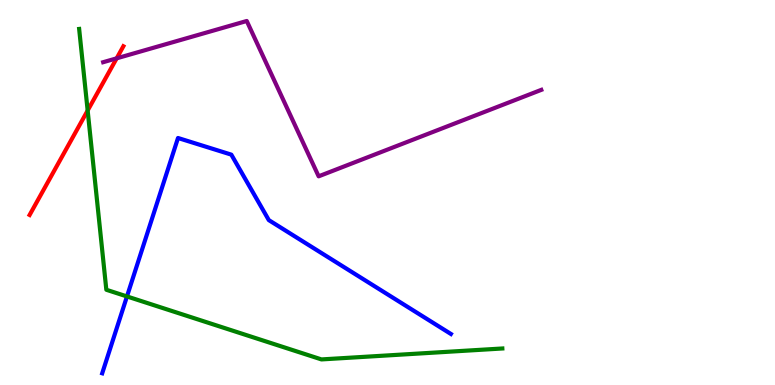[{'lines': ['blue', 'red'], 'intersections': []}, {'lines': ['green', 'red'], 'intersections': [{'x': 1.13, 'y': 7.13}]}, {'lines': ['purple', 'red'], 'intersections': [{'x': 1.51, 'y': 8.48}]}, {'lines': ['blue', 'green'], 'intersections': [{'x': 1.64, 'y': 2.3}]}, {'lines': ['blue', 'purple'], 'intersections': []}, {'lines': ['green', 'purple'], 'intersections': []}]